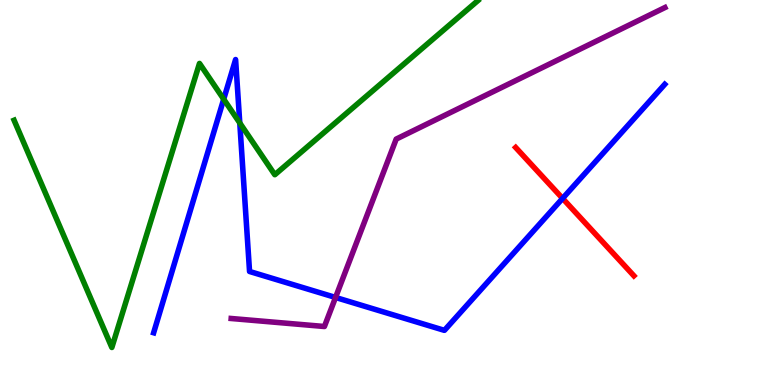[{'lines': ['blue', 'red'], 'intersections': [{'x': 7.26, 'y': 4.85}]}, {'lines': ['green', 'red'], 'intersections': []}, {'lines': ['purple', 'red'], 'intersections': []}, {'lines': ['blue', 'green'], 'intersections': [{'x': 2.89, 'y': 7.42}, {'x': 3.09, 'y': 6.81}]}, {'lines': ['blue', 'purple'], 'intersections': [{'x': 4.33, 'y': 2.27}]}, {'lines': ['green', 'purple'], 'intersections': []}]